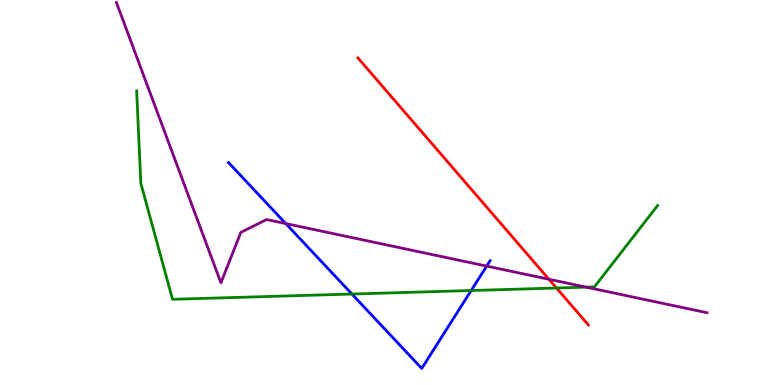[{'lines': ['blue', 'red'], 'intersections': []}, {'lines': ['green', 'red'], 'intersections': [{'x': 7.18, 'y': 2.52}]}, {'lines': ['purple', 'red'], 'intersections': [{'x': 7.08, 'y': 2.75}]}, {'lines': ['blue', 'green'], 'intersections': [{'x': 4.54, 'y': 2.36}, {'x': 6.08, 'y': 2.45}]}, {'lines': ['blue', 'purple'], 'intersections': [{'x': 3.69, 'y': 4.19}, {'x': 6.28, 'y': 3.09}]}, {'lines': ['green', 'purple'], 'intersections': [{'x': 7.56, 'y': 2.54}]}]